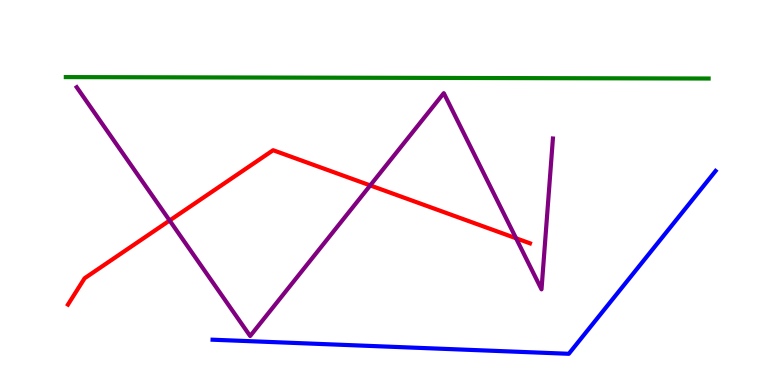[{'lines': ['blue', 'red'], 'intersections': []}, {'lines': ['green', 'red'], 'intersections': []}, {'lines': ['purple', 'red'], 'intersections': [{'x': 2.19, 'y': 4.27}, {'x': 4.78, 'y': 5.18}, {'x': 6.66, 'y': 3.81}]}, {'lines': ['blue', 'green'], 'intersections': []}, {'lines': ['blue', 'purple'], 'intersections': []}, {'lines': ['green', 'purple'], 'intersections': []}]